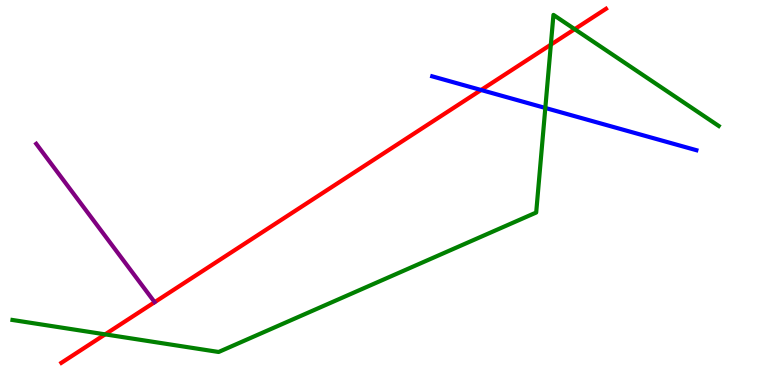[{'lines': ['blue', 'red'], 'intersections': [{'x': 6.21, 'y': 7.66}]}, {'lines': ['green', 'red'], 'intersections': [{'x': 1.36, 'y': 1.32}, {'x': 7.11, 'y': 8.84}, {'x': 7.42, 'y': 9.24}]}, {'lines': ['purple', 'red'], 'intersections': []}, {'lines': ['blue', 'green'], 'intersections': [{'x': 7.04, 'y': 7.2}]}, {'lines': ['blue', 'purple'], 'intersections': []}, {'lines': ['green', 'purple'], 'intersections': []}]